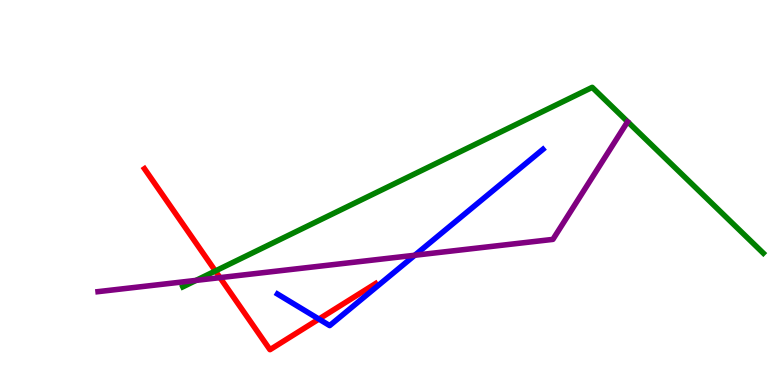[{'lines': ['blue', 'red'], 'intersections': [{'x': 4.11, 'y': 1.71}]}, {'lines': ['green', 'red'], 'intersections': [{'x': 2.78, 'y': 2.96}]}, {'lines': ['purple', 'red'], 'intersections': [{'x': 2.84, 'y': 2.79}]}, {'lines': ['blue', 'green'], 'intersections': []}, {'lines': ['blue', 'purple'], 'intersections': [{'x': 5.35, 'y': 3.37}]}, {'lines': ['green', 'purple'], 'intersections': [{'x': 2.53, 'y': 2.72}]}]